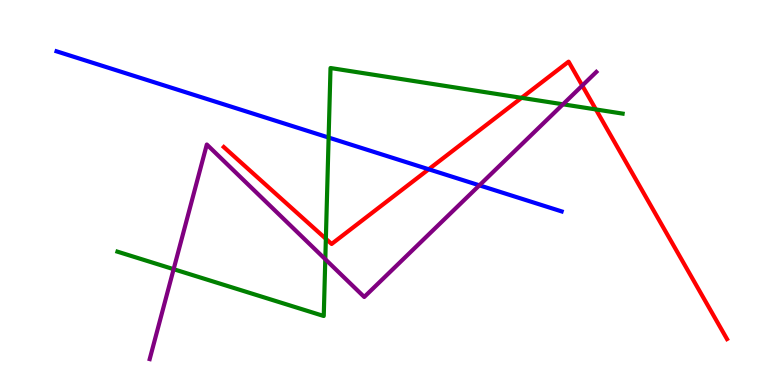[{'lines': ['blue', 'red'], 'intersections': [{'x': 5.53, 'y': 5.6}]}, {'lines': ['green', 'red'], 'intersections': [{'x': 4.2, 'y': 3.8}, {'x': 6.73, 'y': 7.46}, {'x': 7.69, 'y': 7.16}]}, {'lines': ['purple', 'red'], 'intersections': [{'x': 7.51, 'y': 7.78}]}, {'lines': ['blue', 'green'], 'intersections': [{'x': 4.24, 'y': 6.43}]}, {'lines': ['blue', 'purple'], 'intersections': [{'x': 6.19, 'y': 5.19}]}, {'lines': ['green', 'purple'], 'intersections': [{'x': 2.24, 'y': 3.01}, {'x': 4.2, 'y': 3.27}, {'x': 7.26, 'y': 7.29}]}]